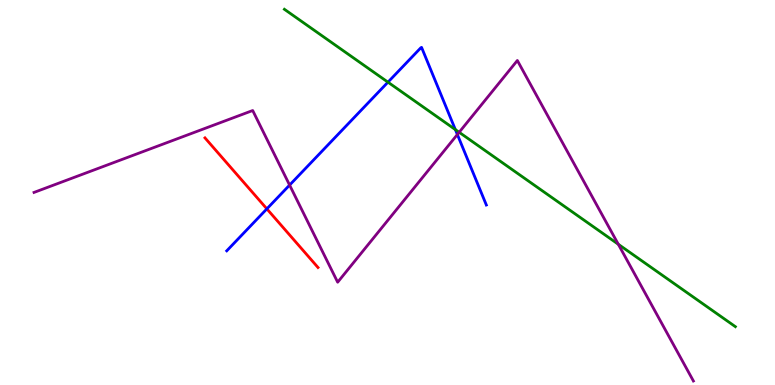[{'lines': ['blue', 'red'], 'intersections': [{'x': 3.44, 'y': 4.58}]}, {'lines': ['green', 'red'], 'intersections': []}, {'lines': ['purple', 'red'], 'intersections': []}, {'lines': ['blue', 'green'], 'intersections': [{'x': 5.01, 'y': 7.87}, {'x': 5.88, 'y': 6.63}]}, {'lines': ['blue', 'purple'], 'intersections': [{'x': 3.74, 'y': 5.19}, {'x': 5.9, 'y': 6.51}]}, {'lines': ['green', 'purple'], 'intersections': [{'x': 5.92, 'y': 6.56}, {'x': 7.98, 'y': 3.66}]}]